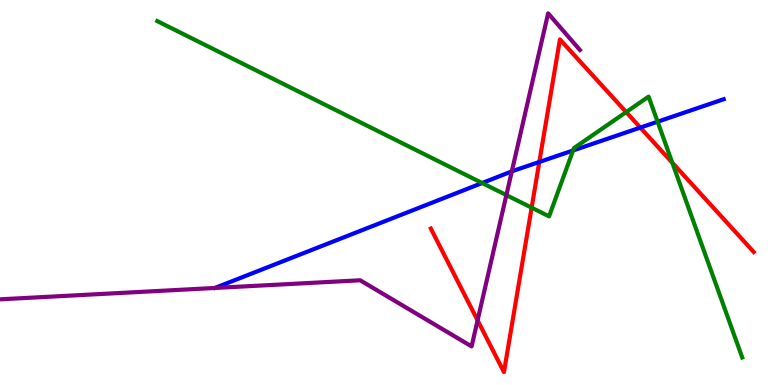[{'lines': ['blue', 'red'], 'intersections': [{'x': 6.96, 'y': 5.79}, {'x': 8.26, 'y': 6.69}]}, {'lines': ['green', 'red'], 'intersections': [{'x': 6.86, 'y': 4.61}, {'x': 8.08, 'y': 7.09}, {'x': 8.67, 'y': 5.77}]}, {'lines': ['purple', 'red'], 'intersections': [{'x': 6.16, 'y': 1.68}]}, {'lines': ['blue', 'green'], 'intersections': [{'x': 6.22, 'y': 5.25}, {'x': 7.39, 'y': 6.09}, {'x': 8.49, 'y': 6.84}]}, {'lines': ['blue', 'purple'], 'intersections': [{'x': 6.6, 'y': 5.55}]}, {'lines': ['green', 'purple'], 'intersections': [{'x': 6.53, 'y': 4.93}]}]